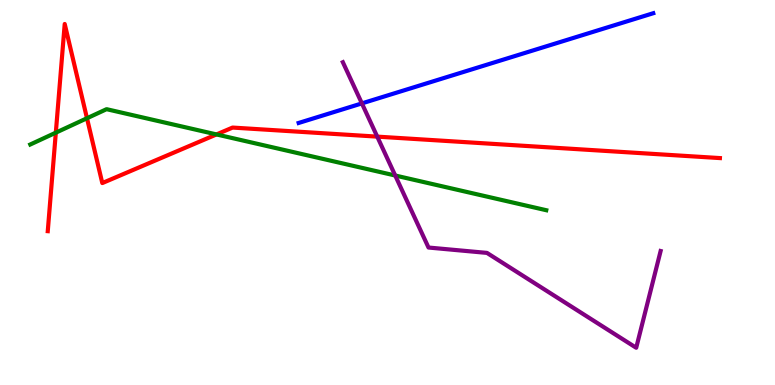[{'lines': ['blue', 'red'], 'intersections': []}, {'lines': ['green', 'red'], 'intersections': [{'x': 0.72, 'y': 6.55}, {'x': 1.12, 'y': 6.93}, {'x': 2.79, 'y': 6.51}]}, {'lines': ['purple', 'red'], 'intersections': [{'x': 4.87, 'y': 6.45}]}, {'lines': ['blue', 'green'], 'intersections': []}, {'lines': ['blue', 'purple'], 'intersections': [{'x': 4.67, 'y': 7.31}]}, {'lines': ['green', 'purple'], 'intersections': [{'x': 5.1, 'y': 5.44}]}]